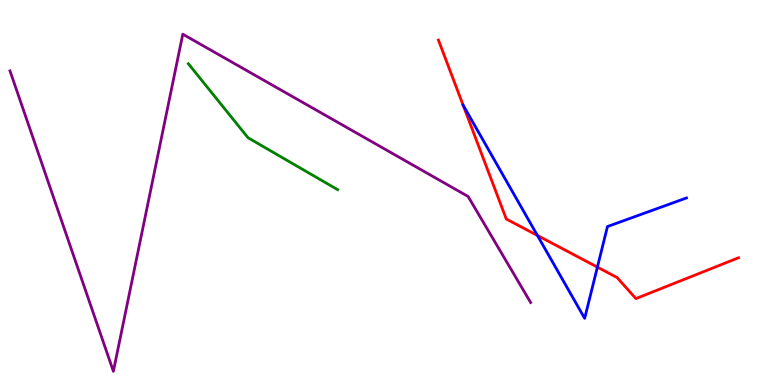[{'lines': ['blue', 'red'], 'intersections': [{'x': 5.98, 'y': 7.27}, {'x': 6.93, 'y': 3.88}, {'x': 7.71, 'y': 3.06}]}, {'lines': ['green', 'red'], 'intersections': []}, {'lines': ['purple', 'red'], 'intersections': []}, {'lines': ['blue', 'green'], 'intersections': []}, {'lines': ['blue', 'purple'], 'intersections': []}, {'lines': ['green', 'purple'], 'intersections': []}]